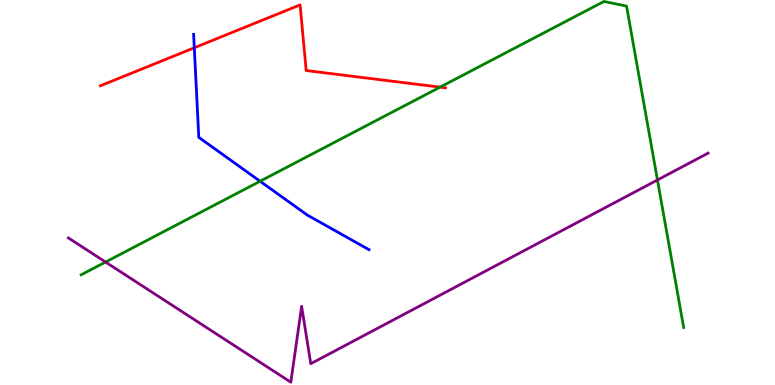[{'lines': ['blue', 'red'], 'intersections': [{'x': 2.51, 'y': 8.76}]}, {'lines': ['green', 'red'], 'intersections': [{'x': 5.68, 'y': 7.74}]}, {'lines': ['purple', 'red'], 'intersections': []}, {'lines': ['blue', 'green'], 'intersections': [{'x': 3.36, 'y': 5.29}]}, {'lines': ['blue', 'purple'], 'intersections': []}, {'lines': ['green', 'purple'], 'intersections': [{'x': 1.36, 'y': 3.19}, {'x': 8.48, 'y': 5.33}]}]